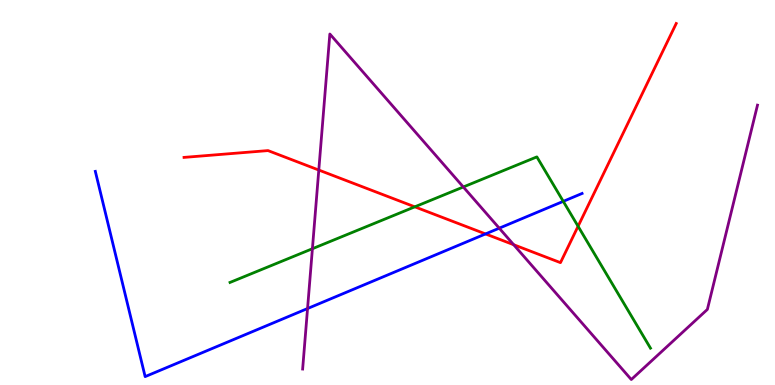[{'lines': ['blue', 'red'], 'intersections': [{'x': 6.26, 'y': 3.92}]}, {'lines': ['green', 'red'], 'intersections': [{'x': 5.35, 'y': 4.63}, {'x': 7.46, 'y': 4.12}]}, {'lines': ['purple', 'red'], 'intersections': [{'x': 4.11, 'y': 5.58}, {'x': 6.63, 'y': 3.64}]}, {'lines': ['blue', 'green'], 'intersections': [{'x': 7.27, 'y': 4.77}]}, {'lines': ['blue', 'purple'], 'intersections': [{'x': 3.97, 'y': 1.99}, {'x': 6.44, 'y': 4.07}]}, {'lines': ['green', 'purple'], 'intersections': [{'x': 4.03, 'y': 3.54}, {'x': 5.98, 'y': 5.14}]}]